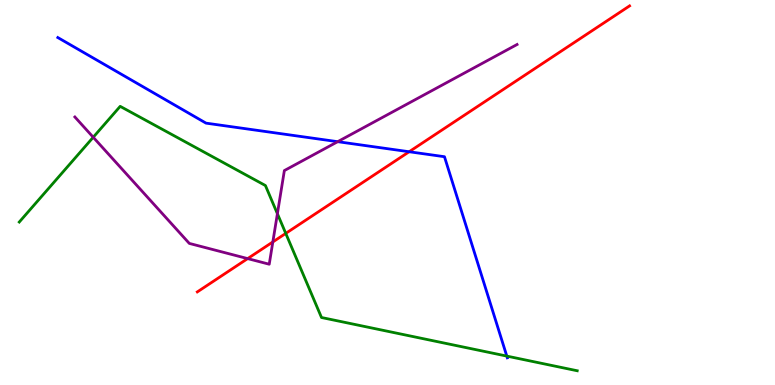[{'lines': ['blue', 'red'], 'intersections': [{'x': 5.28, 'y': 6.06}]}, {'lines': ['green', 'red'], 'intersections': [{'x': 3.69, 'y': 3.94}]}, {'lines': ['purple', 'red'], 'intersections': [{'x': 3.2, 'y': 3.28}, {'x': 3.52, 'y': 3.72}]}, {'lines': ['blue', 'green'], 'intersections': [{'x': 6.54, 'y': 0.751}]}, {'lines': ['blue', 'purple'], 'intersections': [{'x': 4.36, 'y': 6.32}]}, {'lines': ['green', 'purple'], 'intersections': [{'x': 1.2, 'y': 6.43}, {'x': 3.58, 'y': 4.45}]}]